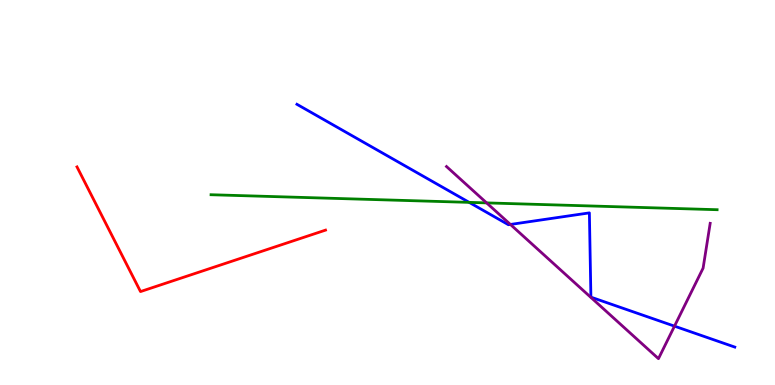[{'lines': ['blue', 'red'], 'intersections': []}, {'lines': ['green', 'red'], 'intersections': []}, {'lines': ['purple', 'red'], 'intersections': []}, {'lines': ['blue', 'green'], 'intersections': [{'x': 6.05, 'y': 4.74}]}, {'lines': ['blue', 'purple'], 'intersections': [{'x': 6.59, 'y': 4.17}, {'x': 8.7, 'y': 1.53}]}, {'lines': ['green', 'purple'], 'intersections': [{'x': 6.28, 'y': 4.73}]}]